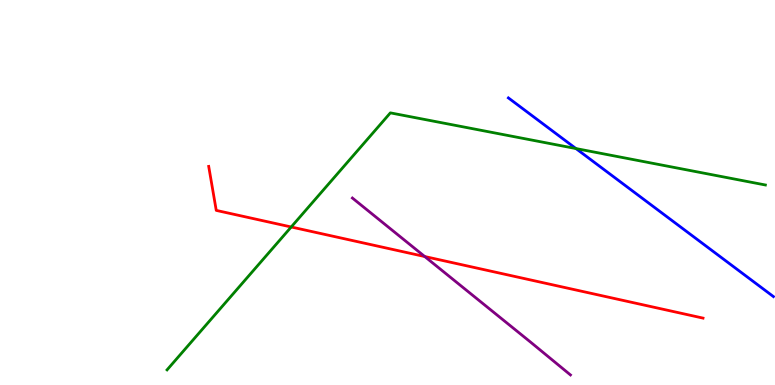[{'lines': ['blue', 'red'], 'intersections': []}, {'lines': ['green', 'red'], 'intersections': [{'x': 3.76, 'y': 4.1}]}, {'lines': ['purple', 'red'], 'intersections': [{'x': 5.48, 'y': 3.34}]}, {'lines': ['blue', 'green'], 'intersections': [{'x': 7.43, 'y': 6.14}]}, {'lines': ['blue', 'purple'], 'intersections': []}, {'lines': ['green', 'purple'], 'intersections': []}]